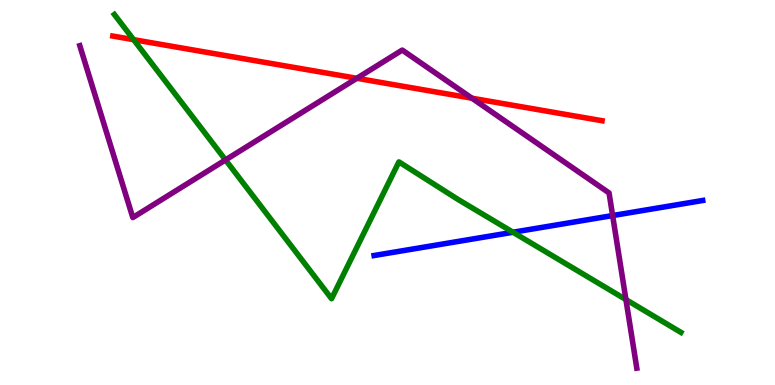[{'lines': ['blue', 'red'], 'intersections': []}, {'lines': ['green', 'red'], 'intersections': [{'x': 1.72, 'y': 8.97}]}, {'lines': ['purple', 'red'], 'intersections': [{'x': 4.6, 'y': 7.97}, {'x': 6.09, 'y': 7.45}]}, {'lines': ['blue', 'green'], 'intersections': [{'x': 6.62, 'y': 3.97}]}, {'lines': ['blue', 'purple'], 'intersections': [{'x': 7.9, 'y': 4.4}]}, {'lines': ['green', 'purple'], 'intersections': [{'x': 2.91, 'y': 5.85}, {'x': 8.08, 'y': 2.22}]}]